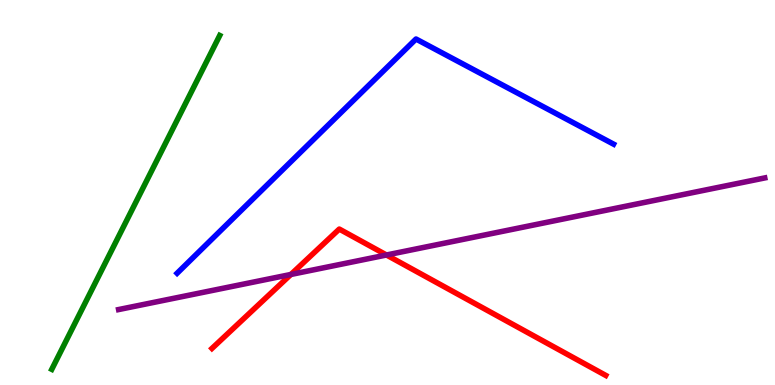[{'lines': ['blue', 'red'], 'intersections': []}, {'lines': ['green', 'red'], 'intersections': []}, {'lines': ['purple', 'red'], 'intersections': [{'x': 3.75, 'y': 2.87}, {'x': 4.99, 'y': 3.38}]}, {'lines': ['blue', 'green'], 'intersections': []}, {'lines': ['blue', 'purple'], 'intersections': []}, {'lines': ['green', 'purple'], 'intersections': []}]